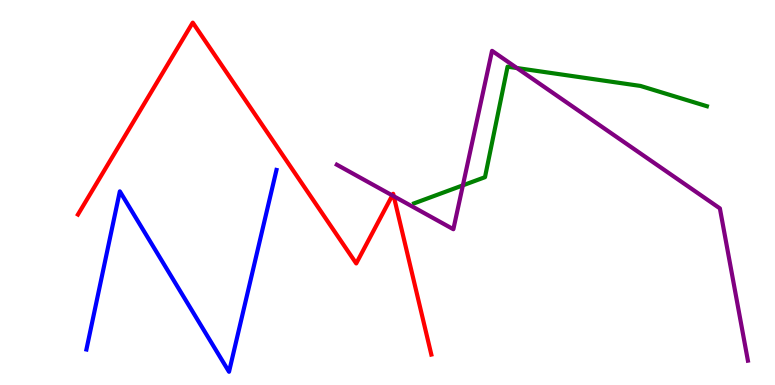[{'lines': ['blue', 'red'], 'intersections': []}, {'lines': ['green', 'red'], 'intersections': []}, {'lines': ['purple', 'red'], 'intersections': [{'x': 5.06, 'y': 4.92}, {'x': 5.08, 'y': 4.9}]}, {'lines': ['blue', 'green'], 'intersections': []}, {'lines': ['blue', 'purple'], 'intersections': []}, {'lines': ['green', 'purple'], 'intersections': [{'x': 5.97, 'y': 5.19}, {'x': 6.67, 'y': 8.23}]}]